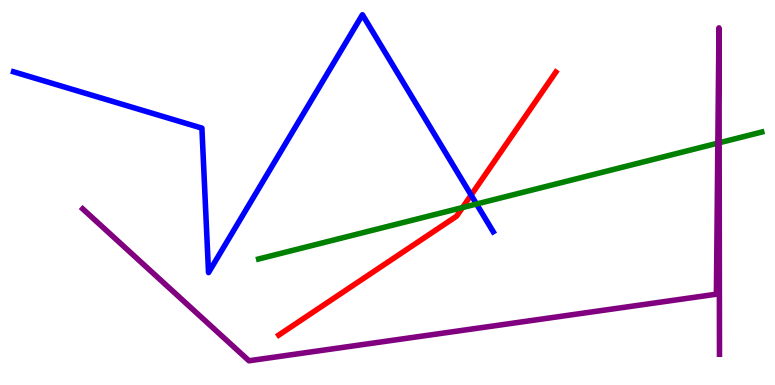[{'lines': ['blue', 'red'], 'intersections': [{'x': 6.08, 'y': 4.93}]}, {'lines': ['green', 'red'], 'intersections': [{'x': 5.97, 'y': 4.61}]}, {'lines': ['purple', 'red'], 'intersections': []}, {'lines': ['blue', 'green'], 'intersections': [{'x': 6.15, 'y': 4.7}]}, {'lines': ['blue', 'purple'], 'intersections': []}, {'lines': ['green', 'purple'], 'intersections': [{'x': 9.26, 'y': 6.28}, {'x': 9.28, 'y': 6.29}]}]